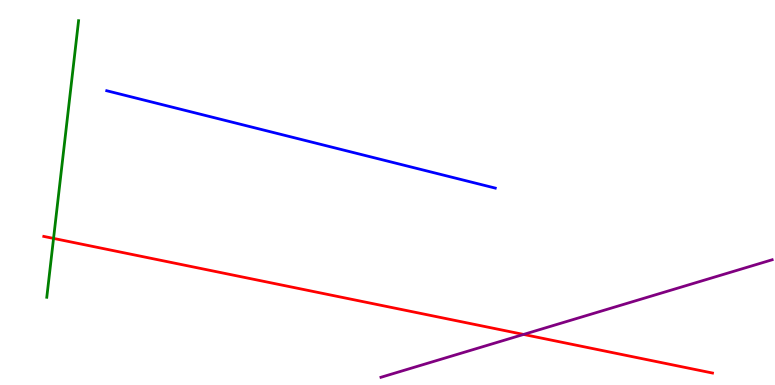[{'lines': ['blue', 'red'], 'intersections': []}, {'lines': ['green', 'red'], 'intersections': [{'x': 0.691, 'y': 3.81}]}, {'lines': ['purple', 'red'], 'intersections': [{'x': 6.76, 'y': 1.31}]}, {'lines': ['blue', 'green'], 'intersections': []}, {'lines': ['blue', 'purple'], 'intersections': []}, {'lines': ['green', 'purple'], 'intersections': []}]